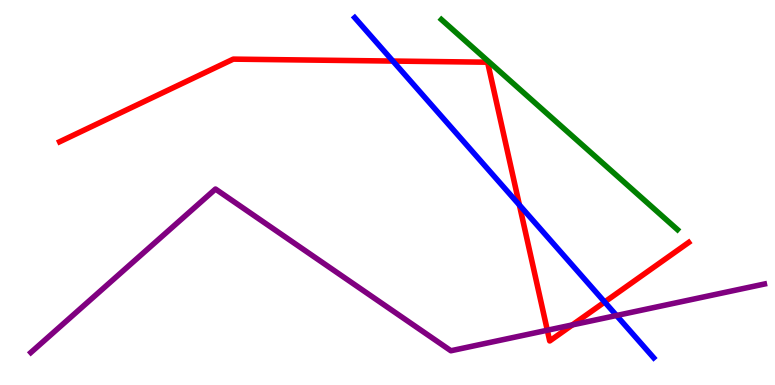[{'lines': ['blue', 'red'], 'intersections': [{'x': 5.07, 'y': 8.41}, {'x': 6.7, 'y': 4.68}, {'x': 7.8, 'y': 2.16}]}, {'lines': ['green', 'red'], 'intersections': []}, {'lines': ['purple', 'red'], 'intersections': [{'x': 7.06, 'y': 1.42}, {'x': 7.39, 'y': 1.56}]}, {'lines': ['blue', 'green'], 'intersections': []}, {'lines': ['blue', 'purple'], 'intersections': [{'x': 7.96, 'y': 1.81}]}, {'lines': ['green', 'purple'], 'intersections': []}]